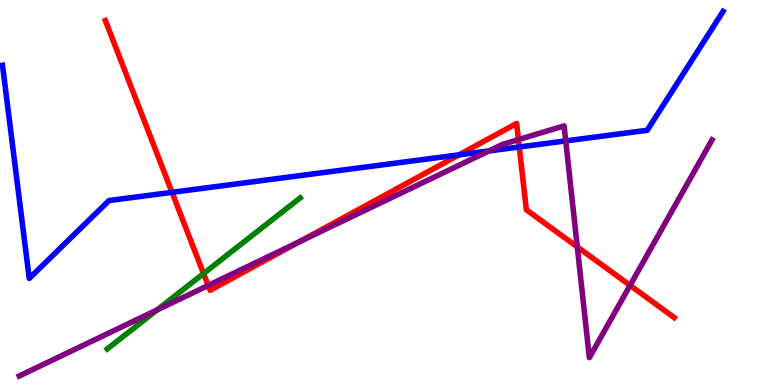[{'lines': ['blue', 'red'], 'intersections': [{'x': 2.22, 'y': 5.0}, {'x': 5.92, 'y': 5.98}, {'x': 6.7, 'y': 6.18}]}, {'lines': ['green', 'red'], 'intersections': [{'x': 2.63, 'y': 2.89}]}, {'lines': ['purple', 'red'], 'intersections': [{'x': 2.69, 'y': 2.59}, {'x': 3.86, 'y': 3.71}, {'x': 6.69, 'y': 6.37}, {'x': 7.45, 'y': 3.59}, {'x': 8.13, 'y': 2.59}]}, {'lines': ['blue', 'green'], 'intersections': []}, {'lines': ['blue', 'purple'], 'intersections': [{'x': 6.31, 'y': 6.08}, {'x': 7.3, 'y': 6.34}]}, {'lines': ['green', 'purple'], 'intersections': [{'x': 2.03, 'y': 1.95}]}]